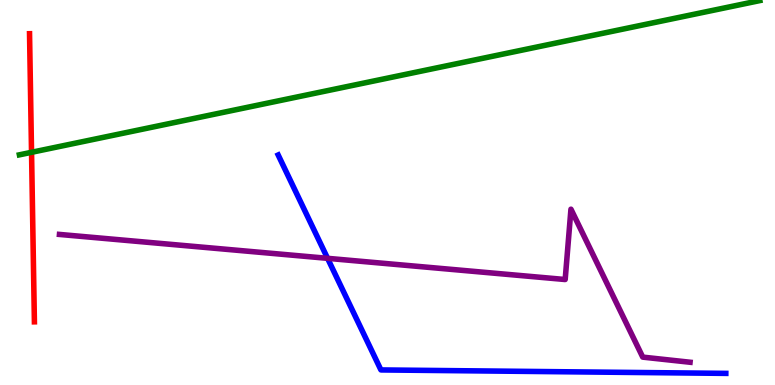[{'lines': ['blue', 'red'], 'intersections': []}, {'lines': ['green', 'red'], 'intersections': [{'x': 0.407, 'y': 6.04}]}, {'lines': ['purple', 'red'], 'intersections': []}, {'lines': ['blue', 'green'], 'intersections': []}, {'lines': ['blue', 'purple'], 'intersections': [{'x': 4.23, 'y': 3.29}]}, {'lines': ['green', 'purple'], 'intersections': []}]